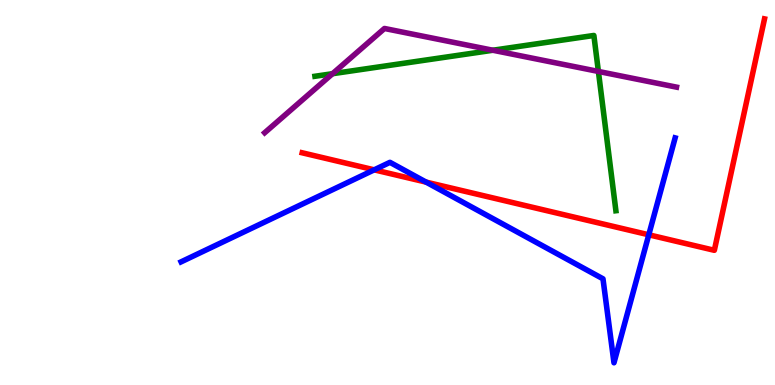[{'lines': ['blue', 'red'], 'intersections': [{'x': 4.83, 'y': 5.59}, {'x': 5.5, 'y': 5.27}, {'x': 8.37, 'y': 3.9}]}, {'lines': ['green', 'red'], 'intersections': []}, {'lines': ['purple', 'red'], 'intersections': []}, {'lines': ['blue', 'green'], 'intersections': []}, {'lines': ['blue', 'purple'], 'intersections': []}, {'lines': ['green', 'purple'], 'intersections': [{'x': 4.29, 'y': 8.09}, {'x': 6.36, 'y': 8.69}, {'x': 7.72, 'y': 8.14}]}]